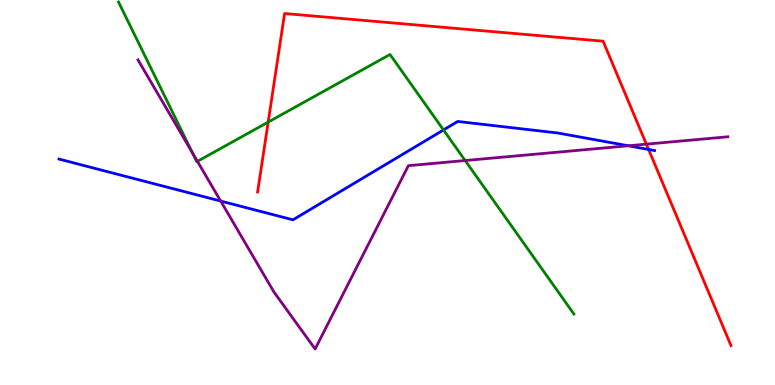[{'lines': ['blue', 'red'], 'intersections': [{'x': 8.37, 'y': 6.12}]}, {'lines': ['green', 'red'], 'intersections': [{'x': 3.46, 'y': 6.83}]}, {'lines': ['purple', 'red'], 'intersections': [{'x': 8.34, 'y': 6.26}]}, {'lines': ['blue', 'green'], 'intersections': [{'x': 5.72, 'y': 6.62}]}, {'lines': ['blue', 'purple'], 'intersections': [{'x': 2.85, 'y': 4.78}, {'x': 8.11, 'y': 6.21}]}, {'lines': ['green', 'purple'], 'intersections': [{'x': 2.48, 'y': 6.03}, {'x': 2.55, 'y': 5.81}, {'x': 6.0, 'y': 5.83}]}]